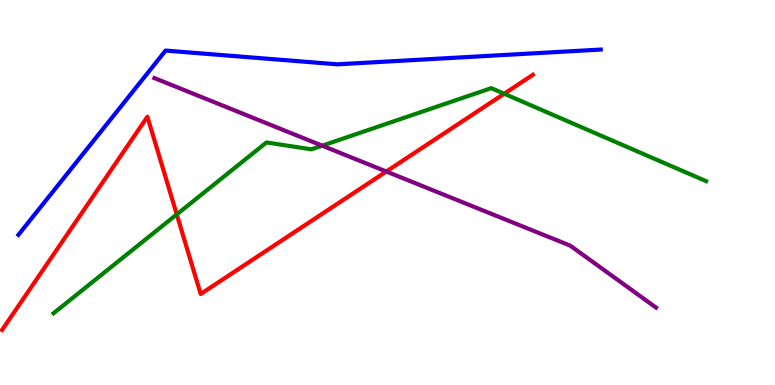[{'lines': ['blue', 'red'], 'intersections': []}, {'lines': ['green', 'red'], 'intersections': [{'x': 2.28, 'y': 4.43}, {'x': 6.51, 'y': 7.57}]}, {'lines': ['purple', 'red'], 'intersections': [{'x': 4.98, 'y': 5.54}]}, {'lines': ['blue', 'green'], 'intersections': []}, {'lines': ['blue', 'purple'], 'intersections': []}, {'lines': ['green', 'purple'], 'intersections': [{'x': 4.16, 'y': 6.22}]}]